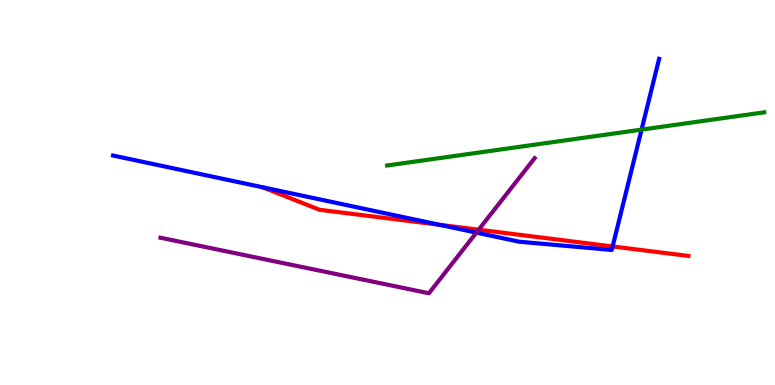[{'lines': ['blue', 'red'], 'intersections': [{'x': 5.67, 'y': 4.16}, {'x': 7.9, 'y': 3.6}]}, {'lines': ['green', 'red'], 'intersections': []}, {'lines': ['purple', 'red'], 'intersections': [{'x': 6.18, 'y': 4.03}]}, {'lines': ['blue', 'green'], 'intersections': [{'x': 8.28, 'y': 6.63}]}, {'lines': ['blue', 'purple'], 'intersections': [{'x': 6.15, 'y': 3.96}]}, {'lines': ['green', 'purple'], 'intersections': []}]